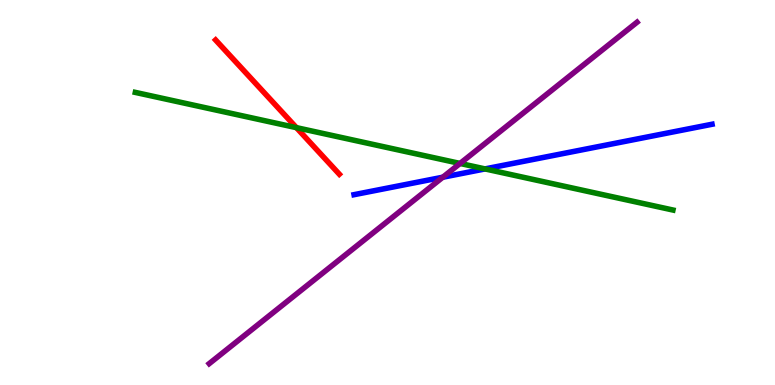[{'lines': ['blue', 'red'], 'intersections': []}, {'lines': ['green', 'red'], 'intersections': [{'x': 3.82, 'y': 6.68}]}, {'lines': ['purple', 'red'], 'intersections': []}, {'lines': ['blue', 'green'], 'intersections': [{'x': 6.26, 'y': 5.61}]}, {'lines': ['blue', 'purple'], 'intersections': [{'x': 5.71, 'y': 5.4}]}, {'lines': ['green', 'purple'], 'intersections': [{'x': 5.94, 'y': 5.75}]}]